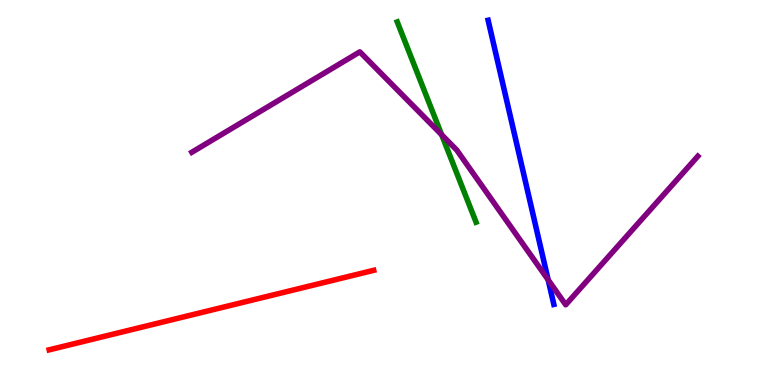[{'lines': ['blue', 'red'], 'intersections': []}, {'lines': ['green', 'red'], 'intersections': []}, {'lines': ['purple', 'red'], 'intersections': []}, {'lines': ['blue', 'green'], 'intersections': []}, {'lines': ['blue', 'purple'], 'intersections': [{'x': 7.07, 'y': 2.73}]}, {'lines': ['green', 'purple'], 'intersections': [{'x': 5.7, 'y': 6.5}]}]